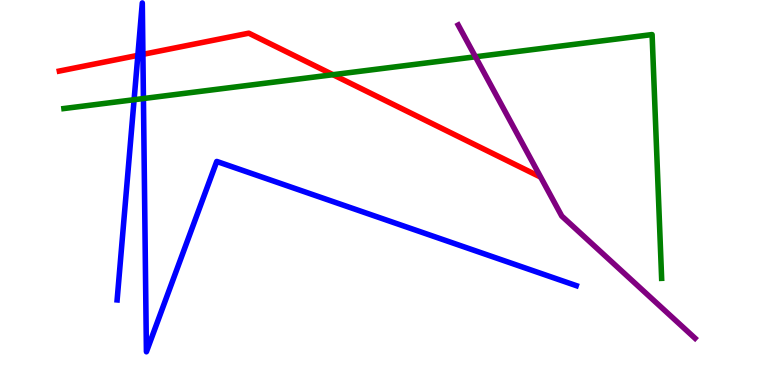[{'lines': ['blue', 'red'], 'intersections': [{'x': 1.78, 'y': 8.56}, {'x': 1.84, 'y': 8.59}]}, {'lines': ['green', 'red'], 'intersections': [{'x': 4.3, 'y': 8.06}]}, {'lines': ['purple', 'red'], 'intersections': []}, {'lines': ['blue', 'green'], 'intersections': [{'x': 1.73, 'y': 7.41}, {'x': 1.85, 'y': 7.44}]}, {'lines': ['blue', 'purple'], 'intersections': []}, {'lines': ['green', 'purple'], 'intersections': [{'x': 6.13, 'y': 8.53}]}]